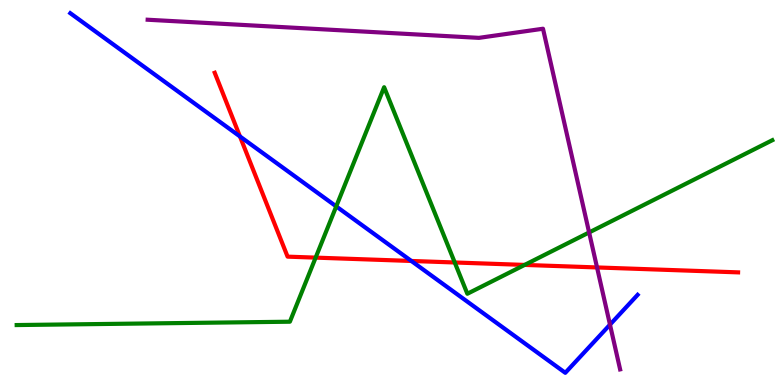[{'lines': ['blue', 'red'], 'intersections': [{'x': 3.1, 'y': 6.46}, {'x': 5.31, 'y': 3.22}]}, {'lines': ['green', 'red'], 'intersections': [{'x': 4.07, 'y': 3.31}, {'x': 5.87, 'y': 3.18}, {'x': 6.77, 'y': 3.12}]}, {'lines': ['purple', 'red'], 'intersections': [{'x': 7.7, 'y': 3.05}]}, {'lines': ['blue', 'green'], 'intersections': [{'x': 4.34, 'y': 4.64}]}, {'lines': ['blue', 'purple'], 'intersections': [{'x': 7.87, 'y': 1.57}]}, {'lines': ['green', 'purple'], 'intersections': [{'x': 7.6, 'y': 3.96}]}]